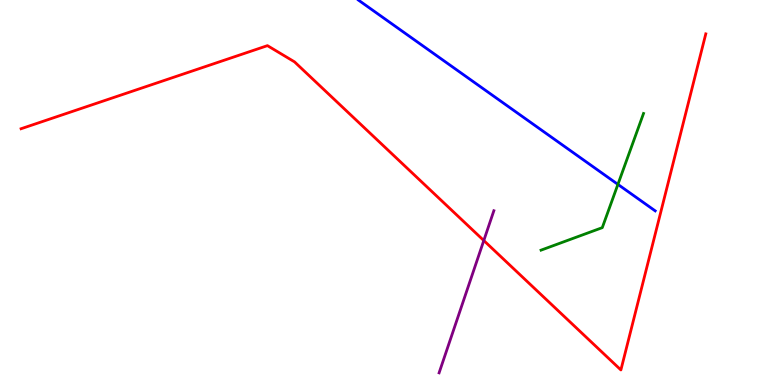[{'lines': ['blue', 'red'], 'intersections': []}, {'lines': ['green', 'red'], 'intersections': []}, {'lines': ['purple', 'red'], 'intersections': [{'x': 6.24, 'y': 3.75}]}, {'lines': ['blue', 'green'], 'intersections': [{'x': 7.97, 'y': 5.21}]}, {'lines': ['blue', 'purple'], 'intersections': []}, {'lines': ['green', 'purple'], 'intersections': []}]